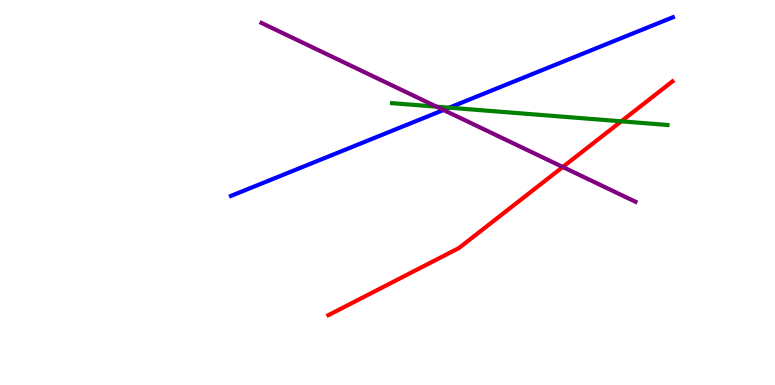[{'lines': ['blue', 'red'], 'intersections': []}, {'lines': ['green', 'red'], 'intersections': [{'x': 8.02, 'y': 6.85}]}, {'lines': ['purple', 'red'], 'intersections': [{'x': 7.26, 'y': 5.66}]}, {'lines': ['blue', 'green'], 'intersections': [{'x': 5.8, 'y': 7.2}]}, {'lines': ['blue', 'purple'], 'intersections': [{'x': 5.72, 'y': 7.14}]}, {'lines': ['green', 'purple'], 'intersections': [{'x': 5.63, 'y': 7.23}]}]